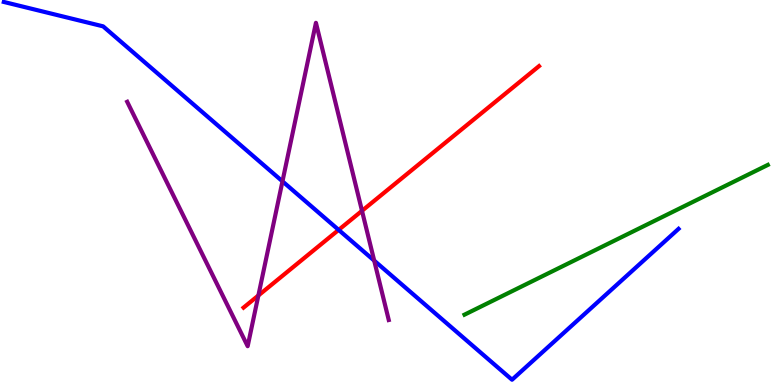[{'lines': ['blue', 'red'], 'intersections': [{'x': 4.37, 'y': 4.03}]}, {'lines': ['green', 'red'], 'intersections': []}, {'lines': ['purple', 'red'], 'intersections': [{'x': 3.33, 'y': 2.32}, {'x': 4.67, 'y': 4.52}]}, {'lines': ['blue', 'green'], 'intersections': []}, {'lines': ['blue', 'purple'], 'intersections': [{'x': 3.64, 'y': 5.29}, {'x': 4.83, 'y': 3.23}]}, {'lines': ['green', 'purple'], 'intersections': []}]